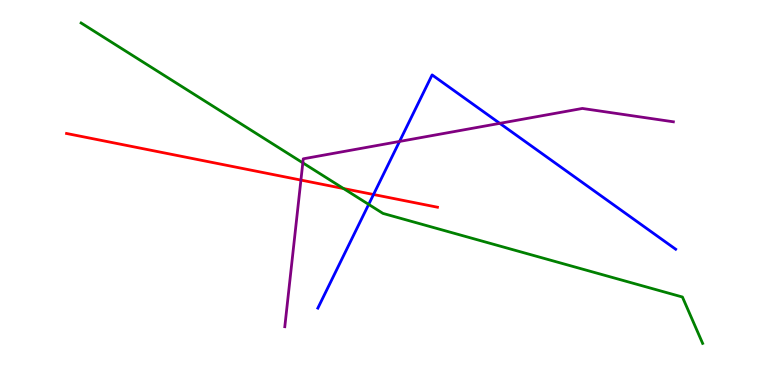[{'lines': ['blue', 'red'], 'intersections': [{'x': 4.82, 'y': 4.95}]}, {'lines': ['green', 'red'], 'intersections': [{'x': 4.43, 'y': 5.1}]}, {'lines': ['purple', 'red'], 'intersections': [{'x': 3.88, 'y': 5.32}]}, {'lines': ['blue', 'green'], 'intersections': [{'x': 4.76, 'y': 4.69}]}, {'lines': ['blue', 'purple'], 'intersections': [{'x': 5.16, 'y': 6.33}, {'x': 6.45, 'y': 6.8}]}, {'lines': ['green', 'purple'], 'intersections': [{'x': 3.91, 'y': 5.77}]}]